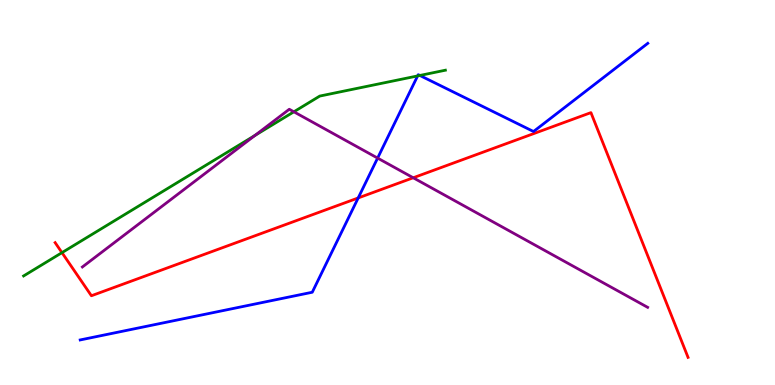[{'lines': ['blue', 'red'], 'intersections': [{'x': 4.62, 'y': 4.86}]}, {'lines': ['green', 'red'], 'intersections': [{'x': 0.8, 'y': 3.44}]}, {'lines': ['purple', 'red'], 'intersections': [{'x': 5.33, 'y': 5.38}]}, {'lines': ['blue', 'green'], 'intersections': [{'x': 5.39, 'y': 8.03}, {'x': 5.42, 'y': 8.04}]}, {'lines': ['blue', 'purple'], 'intersections': [{'x': 4.87, 'y': 5.89}]}, {'lines': ['green', 'purple'], 'intersections': [{'x': 3.29, 'y': 6.48}, {'x': 3.79, 'y': 7.1}]}]